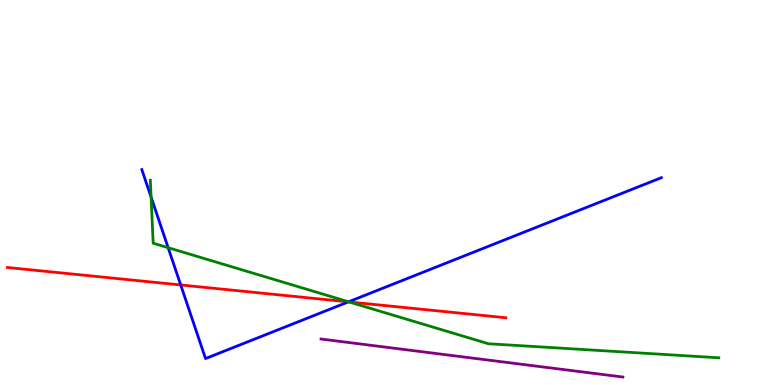[{'lines': ['blue', 'red'], 'intersections': [{'x': 2.33, 'y': 2.6}, {'x': 4.5, 'y': 2.16}]}, {'lines': ['green', 'red'], 'intersections': [{'x': 4.5, 'y': 2.16}]}, {'lines': ['purple', 'red'], 'intersections': []}, {'lines': ['blue', 'green'], 'intersections': [{'x': 1.95, 'y': 4.88}, {'x': 2.17, 'y': 3.57}, {'x': 4.5, 'y': 2.16}]}, {'lines': ['blue', 'purple'], 'intersections': []}, {'lines': ['green', 'purple'], 'intersections': []}]